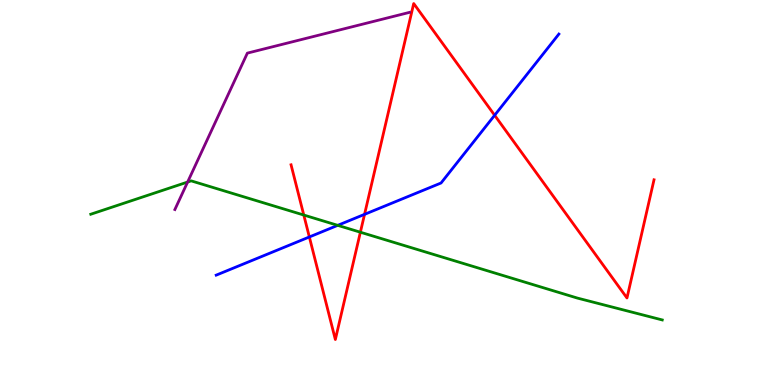[{'lines': ['blue', 'red'], 'intersections': [{'x': 3.99, 'y': 3.84}, {'x': 4.7, 'y': 4.43}, {'x': 6.38, 'y': 7.01}]}, {'lines': ['green', 'red'], 'intersections': [{'x': 3.92, 'y': 4.41}, {'x': 4.65, 'y': 3.97}]}, {'lines': ['purple', 'red'], 'intersections': []}, {'lines': ['blue', 'green'], 'intersections': [{'x': 4.36, 'y': 4.15}]}, {'lines': ['blue', 'purple'], 'intersections': []}, {'lines': ['green', 'purple'], 'intersections': [{'x': 2.42, 'y': 5.27}]}]